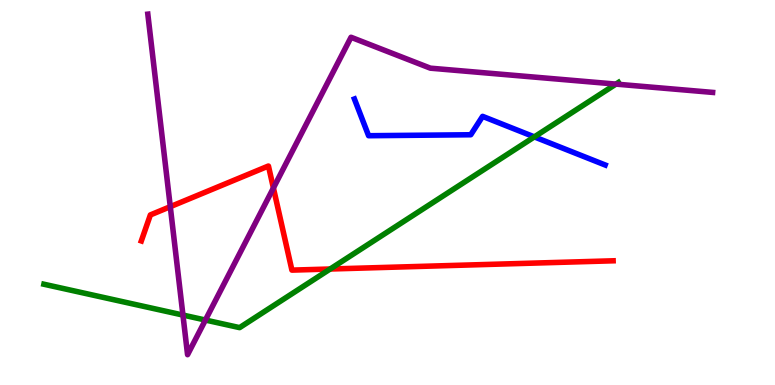[{'lines': ['blue', 'red'], 'intersections': []}, {'lines': ['green', 'red'], 'intersections': [{'x': 4.26, 'y': 3.01}]}, {'lines': ['purple', 'red'], 'intersections': [{'x': 2.2, 'y': 4.63}, {'x': 3.53, 'y': 5.12}]}, {'lines': ['blue', 'green'], 'intersections': [{'x': 6.89, 'y': 6.44}]}, {'lines': ['blue', 'purple'], 'intersections': []}, {'lines': ['green', 'purple'], 'intersections': [{'x': 2.36, 'y': 1.82}, {'x': 2.65, 'y': 1.69}, {'x': 7.95, 'y': 7.82}]}]